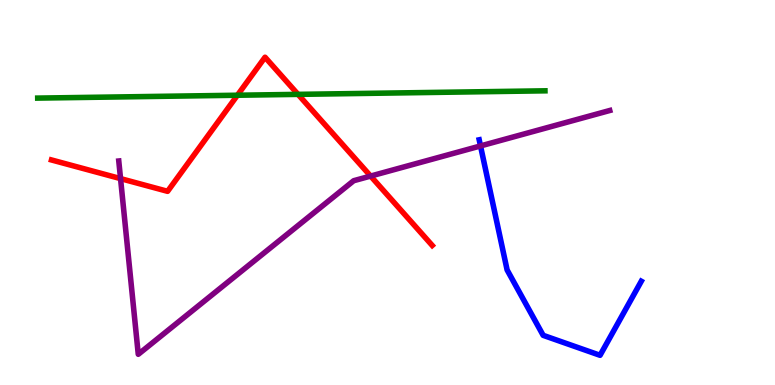[{'lines': ['blue', 'red'], 'intersections': []}, {'lines': ['green', 'red'], 'intersections': [{'x': 3.06, 'y': 7.53}, {'x': 3.85, 'y': 7.55}]}, {'lines': ['purple', 'red'], 'intersections': [{'x': 1.56, 'y': 5.36}, {'x': 4.78, 'y': 5.43}]}, {'lines': ['blue', 'green'], 'intersections': []}, {'lines': ['blue', 'purple'], 'intersections': [{'x': 6.2, 'y': 6.21}]}, {'lines': ['green', 'purple'], 'intersections': []}]